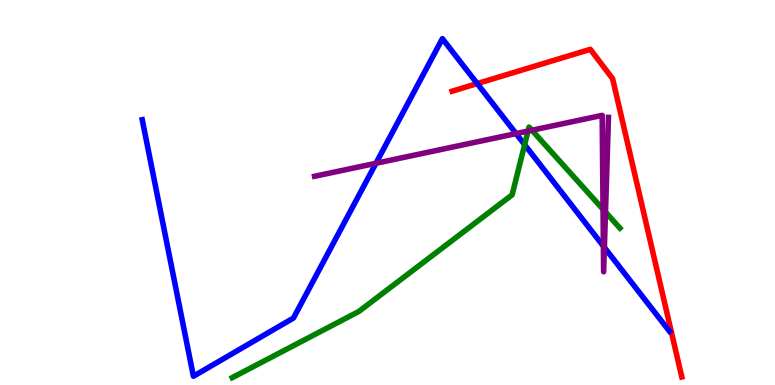[{'lines': ['blue', 'red'], 'intersections': [{'x': 6.16, 'y': 7.83}]}, {'lines': ['green', 'red'], 'intersections': []}, {'lines': ['purple', 'red'], 'intersections': []}, {'lines': ['blue', 'green'], 'intersections': [{'x': 6.77, 'y': 6.24}]}, {'lines': ['blue', 'purple'], 'intersections': [{'x': 4.85, 'y': 5.76}, {'x': 6.66, 'y': 6.53}, {'x': 7.79, 'y': 3.61}, {'x': 7.8, 'y': 3.57}]}, {'lines': ['green', 'purple'], 'intersections': [{'x': 6.81, 'y': 6.6}, {'x': 6.86, 'y': 6.62}, {'x': 7.78, 'y': 4.56}, {'x': 7.81, 'y': 4.49}]}]